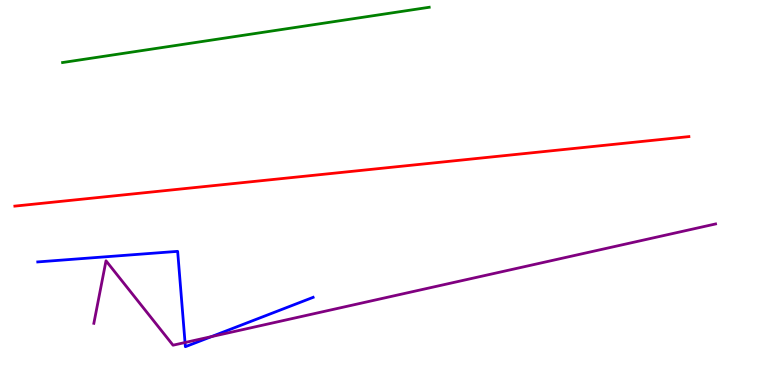[{'lines': ['blue', 'red'], 'intersections': []}, {'lines': ['green', 'red'], 'intersections': []}, {'lines': ['purple', 'red'], 'intersections': []}, {'lines': ['blue', 'green'], 'intersections': []}, {'lines': ['blue', 'purple'], 'intersections': [{'x': 2.39, 'y': 1.1}, {'x': 2.73, 'y': 1.26}]}, {'lines': ['green', 'purple'], 'intersections': []}]